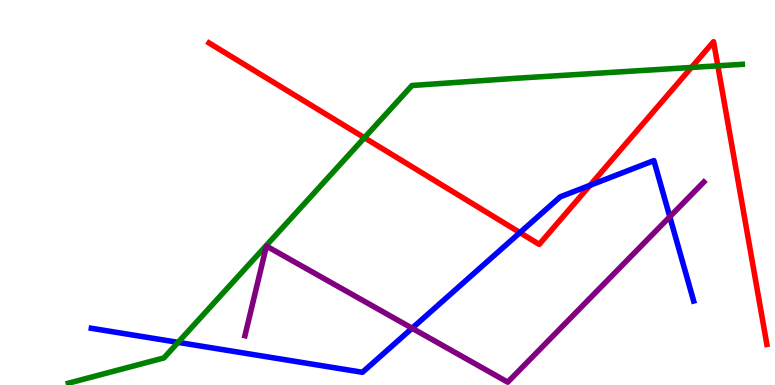[{'lines': ['blue', 'red'], 'intersections': [{'x': 6.71, 'y': 3.96}, {'x': 7.61, 'y': 5.19}]}, {'lines': ['green', 'red'], 'intersections': [{'x': 4.7, 'y': 6.42}, {'x': 8.92, 'y': 8.25}, {'x': 9.26, 'y': 8.29}]}, {'lines': ['purple', 'red'], 'intersections': []}, {'lines': ['blue', 'green'], 'intersections': [{'x': 2.3, 'y': 1.11}]}, {'lines': ['blue', 'purple'], 'intersections': [{'x': 5.32, 'y': 1.47}, {'x': 8.64, 'y': 4.37}]}, {'lines': ['green', 'purple'], 'intersections': []}]